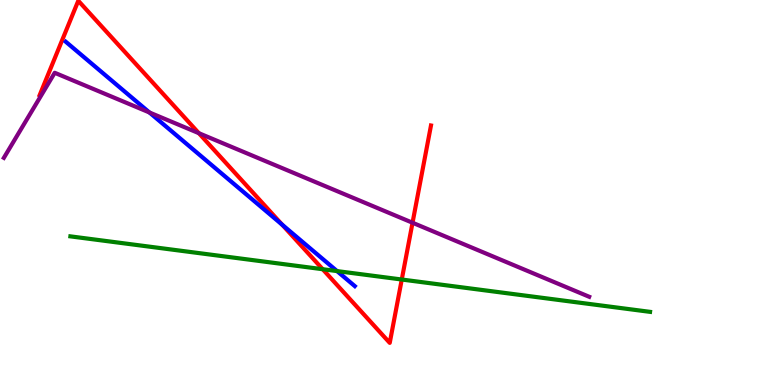[{'lines': ['blue', 'red'], 'intersections': [{'x': 3.64, 'y': 4.16}]}, {'lines': ['green', 'red'], 'intersections': [{'x': 4.16, 'y': 3.01}, {'x': 5.18, 'y': 2.74}]}, {'lines': ['purple', 'red'], 'intersections': [{'x': 2.57, 'y': 6.54}, {'x': 5.32, 'y': 4.21}]}, {'lines': ['blue', 'green'], 'intersections': [{'x': 4.35, 'y': 2.96}]}, {'lines': ['blue', 'purple'], 'intersections': [{'x': 1.93, 'y': 7.08}]}, {'lines': ['green', 'purple'], 'intersections': []}]